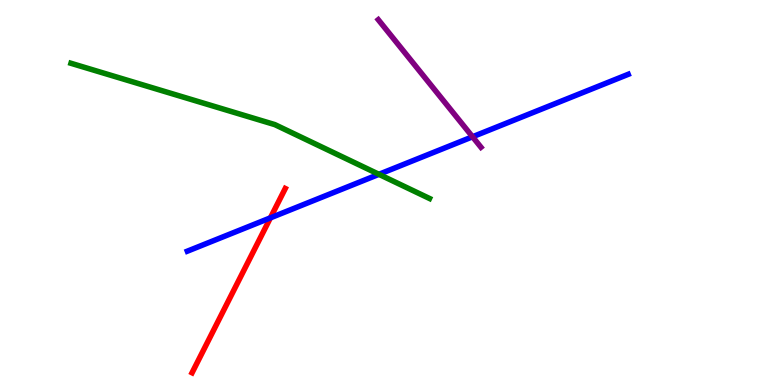[{'lines': ['blue', 'red'], 'intersections': [{'x': 3.49, 'y': 4.34}]}, {'lines': ['green', 'red'], 'intersections': []}, {'lines': ['purple', 'red'], 'intersections': []}, {'lines': ['blue', 'green'], 'intersections': [{'x': 4.89, 'y': 5.47}]}, {'lines': ['blue', 'purple'], 'intersections': [{'x': 6.1, 'y': 6.45}]}, {'lines': ['green', 'purple'], 'intersections': []}]